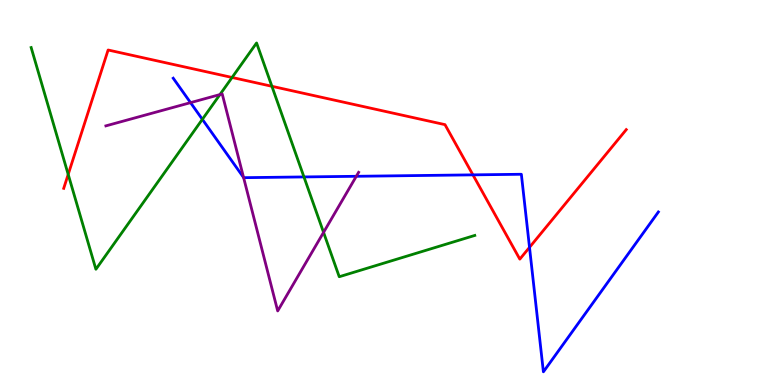[{'lines': ['blue', 'red'], 'intersections': [{'x': 6.1, 'y': 5.46}, {'x': 6.83, 'y': 3.58}]}, {'lines': ['green', 'red'], 'intersections': [{'x': 0.88, 'y': 5.47}, {'x': 2.99, 'y': 7.99}, {'x': 3.51, 'y': 7.76}]}, {'lines': ['purple', 'red'], 'intersections': []}, {'lines': ['blue', 'green'], 'intersections': [{'x': 2.61, 'y': 6.9}, {'x': 3.92, 'y': 5.4}]}, {'lines': ['blue', 'purple'], 'intersections': [{'x': 2.46, 'y': 7.33}, {'x': 3.14, 'y': 5.39}, {'x': 4.6, 'y': 5.42}]}, {'lines': ['green', 'purple'], 'intersections': [{'x': 2.84, 'y': 7.54}, {'x': 4.17, 'y': 3.96}]}]